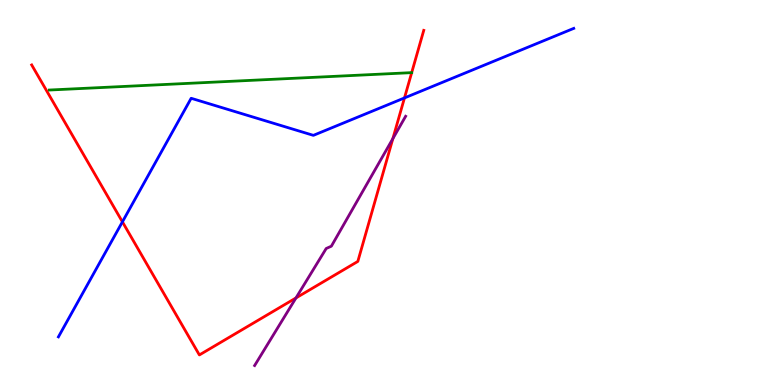[{'lines': ['blue', 'red'], 'intersections': [{'x': 1.58, 'y': 4.24}, {'x': 5.22, 'y': 7.46}]}, {'lines': ['green', 'red'], 'intersections': []}, {'lines': ['purple', 'red'], 'intersections': [{'x': 3.82, 'y': 2.26}, {'x': 5.07, 'y': 6.4}]}, {'lines': ['blue', 'green'], 'intersections': []}, {'lines': ['blue', 'purple'], 'intersections': []}, {'lines': ['green', 'purple'], 'intersections': []}]